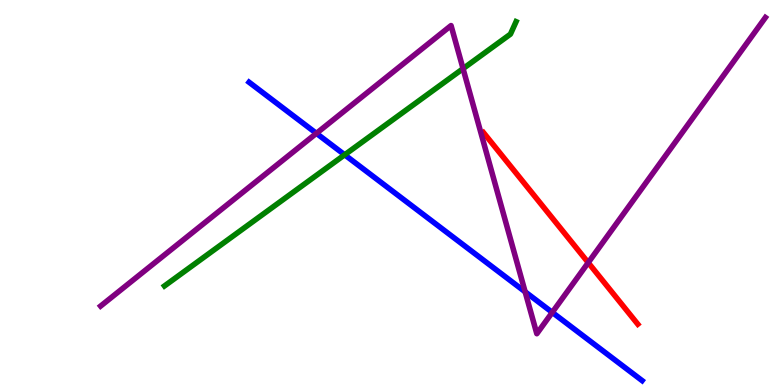[{'lines': ['blue', 'red'], 'intersections': []}, {'lines': ['green', 'red'], 'intersections': []}, {'lines': ['purple', 'red'], 'intersections': [{'x': 7.59, 'y': 3.18}]}, {'lines': ['blue', 'green'], 'intersections': [{'x': 4.45, 'y': 5.98}]}, {'lines': ['blue', 'purple'], 'intersections': [{'x': 4.08, 'y': 6.54}, {'x': 6.78, 'y': 2.42}, {'x': 7.13, 'y': 1.89}]}, {'lines': ['green', 'purple'], 'intersections': [{'x': 5.97, 'y': 8.22}]}]